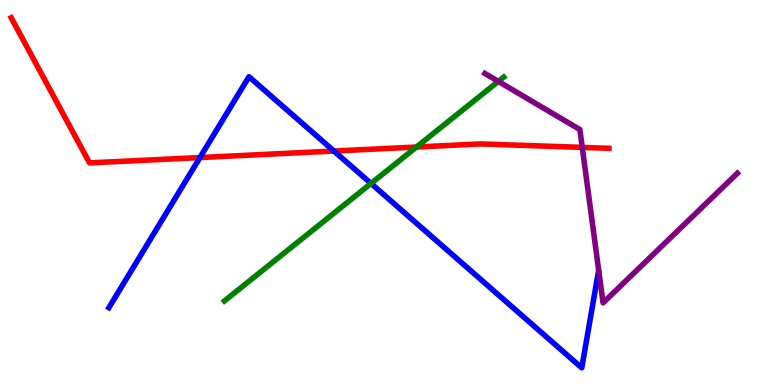[{'lines': ['blue', 'red'], 'intersections': [{'x': 2.58, 'y': 5.91}, {'x': 4.31, 'y': 6.08}]}, {'lines': ['green', 'red'], 'intersections': [{'x': 5.37, 'y': 6.18}]}, {'lines': ['purple', 'red'], 'intersections': [{'x': 7.51, 'y': 6.17}]}, {'lines': ['blue', 'green'], 'intersections': [{'x': 4.79, 'y': 5.23}]}, {'lines': ['blue', 'purple'], 'intersections': []}, {'lines': ['green', 'purple'], 'intersections': [{'x': 6.43, 'y': 7.89}]}]